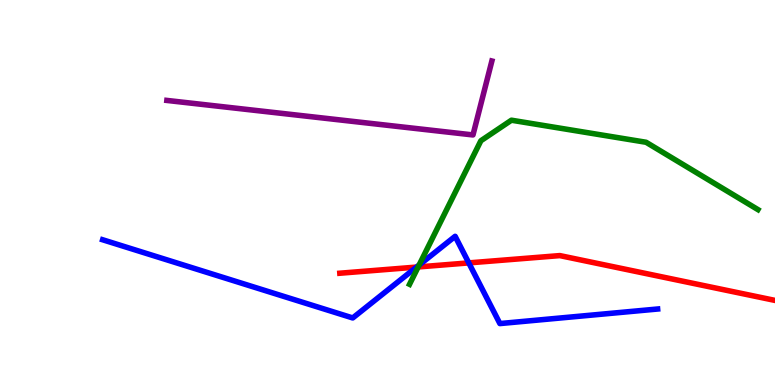[{'lines': ['blue', 'red'], 'intersections': [{'x': 5.38, 'y': 3.06}, {'x': 6.05, 'y': 3.17}]}, {'lines': ['green', 'red'], 'intersections': [{'x': 5.4, 'y': 3.07}]}, {'lines': ['purple', 'red'], 'intersections': []}, {'lines': ['blue', 'green'], 'intersections': [{'x': 5.41, 'y': 3.12}]}, {'lines': ['blue', 'purple'], 'intersections': []}, {'lines': ['green', 'purple'], 'intersections': []}]